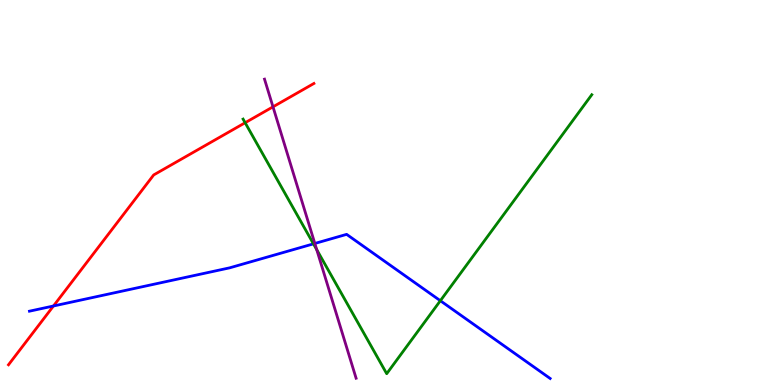[{'lines': ['blue', 'red'], 'intersections': [{'x': 0.69, 'y': 2.05}]}, {'lines': ['green', 'red'], 'intersections': [{'x': 3.16, 'y': 6.81}]}, {'lines': ['purple', 'red'], 'intersections': [{'x': 3.52, 'y': 7.23}]}, {'lines': ['blue', 'green'], 'intersections': [{'x': 4.04, 'y': 3.67}, {'x': 5.68, 'y': 2.19}]}, {'lines': ['blue', 'purple'], 'intersections': [{'x': 4.06, 'y': 3.68}]}, {'lines': ['green', 'purple'], 'intersections': [{'x': 4.09, 'y': 3.52}]}]